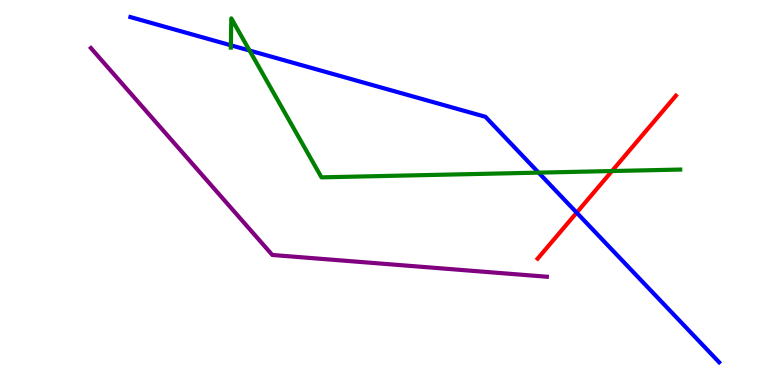[{'lines': ['blue', 'red'], 'intersections': [{'x': 7.44, 'y': 4.48}]}, {'lines': ['green', 'red'], 'intersections': [{'x': 7.9, 'y': 5.56}]}, {'lines': ['purple', 'red'], 'intersections': []}, {'lines': ['blue', 'green'], 'intersections': [{'x': 2.98, 'y': 8.82}, {'x': 3.22, 'y': 8.69}, {'x': 6.95, 'y': 5.52}]}, {'lines': ['blue', 'purple'], 'intersections': []}, {'lines': ['green', 'purple'], 'intersections': []}]